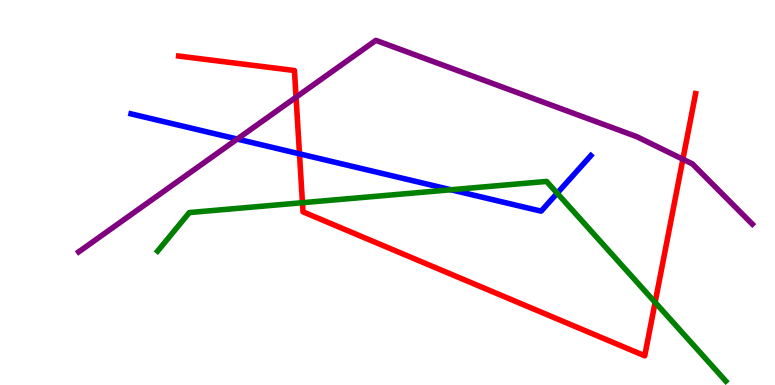[{'lines': ['blue', 'red'], 'intersections': [{'x': 3.86, 'y': 6.0}]}, {'lines': ['green', 'red'], 'intersections': [{'x': 3.9, 'y': 4.73}, {'x': 8.45, 'y': 2.15}]}, {'lines': ['purple', 'red'], 'intersections': [{'x': 3.82, 'y': 7.48}, {'x': 8.81, 'y': 5.86}]}, {'lines': ['blue', 'green'], 'intersections': [{'x': 5.82, 'y': 5.07}, {'x': 7.19, 'y': 4.98}]}, {'lines': ['blue', 'purple'], 'intersections': [{'x': 3.06, 'y': 6.39}]}, {'lines': ['green', 'purple'], 'intersections': []}]